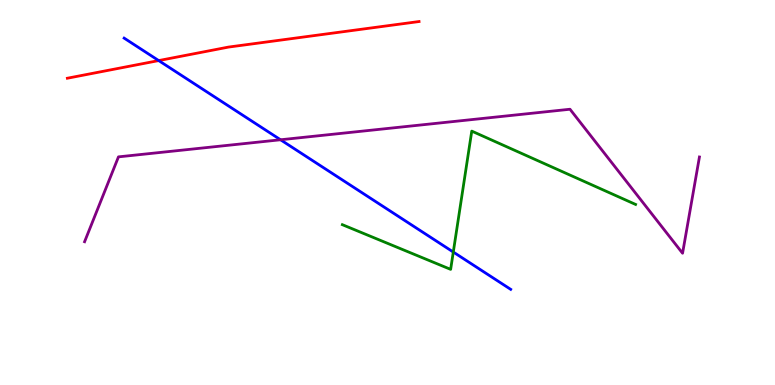[{'lines': ['blue', 'red'], 'intersections': [{'x': 2.05, 'y': 8.43}]}, {'lines': ['green', 'red'], 'intersections': []}, {'lines': ['purple', 'red'], 'intersections': []}, {'lines': ['blue', 'green'], 'intersections': [{'x': 5.85, 'y': 3.45}]}, {'lines': ['blue', 'purple'], 'intersections': [{'x': 3.62, 'y': 6.37}]}, {'lines': ['green', 'purple'], 'intersections': []}]